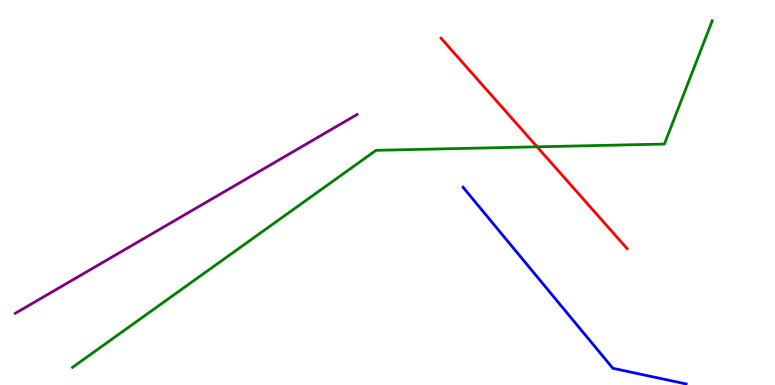[{'lines': ['blue', 'red'], 'intersections': []}, {'lines': ['green', 'red'], 'intersections': [{'x': 6.93, 'y': 6.19}]}, {'lines': ['purple', 'red'], 'intersections': []}, {'lines': ['blue', 'green'], 'intersections': []}, {'lines': ['blue', 'purple'], 'intersections': []}, {'lines': ['green', 'purple'], 'intersections': []}]